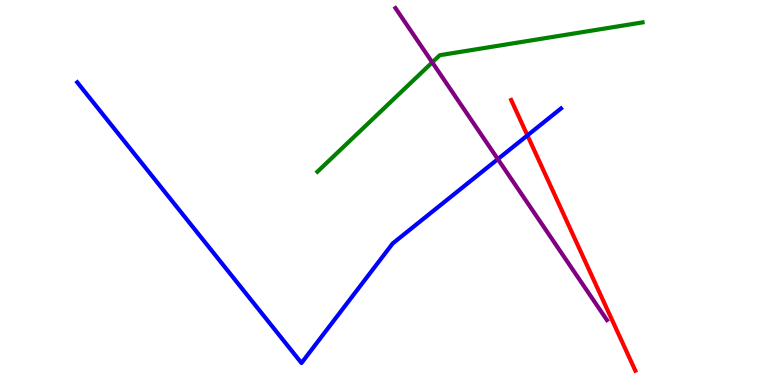[{'lines': ['blue', 'red'], 'intersections': [{'x': 6.81, 'y': 6.48}]}, {'lines': ['green', 'red'], 'intersections': []}, {'lines': ['purple', 'red'], 'intersections': []}, {'lines': ['blue', 'green'], 'intersections': []}, {'lines': ['blue', 'purple'], 'intersections': [{'x': 6.42, 'y': 5.87}]}, {'lines': ['green', 'purple'], 'intersections': [{'x': 5.58, 'y': 8.38}]}]